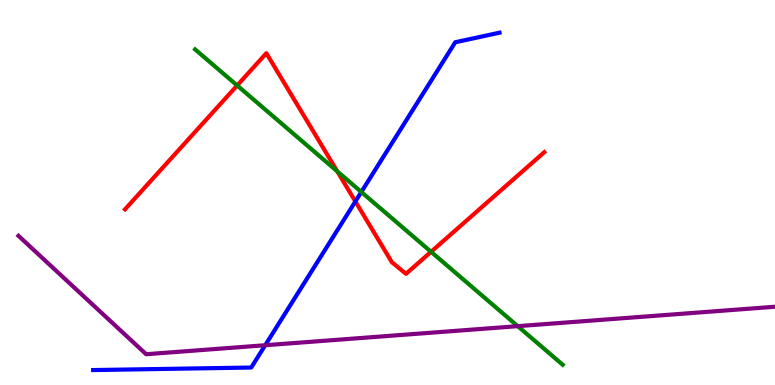[{'lines': ['blue', 'red'], 'intersections': [{'x': 4.59, 'y': 4.77}]}, {'lines': ['green', 'red'], 'intersections': [{'x': 3.06, 'y': 7.78}, {'x': 4.35, 'y': 5.55}, {'x': 5.56, 'y': 3.46}]}, {'lines': ['purple', 'red'], 'intersections': []}, {'lines': ['blue', 'green'], 'intersections': [{'x': 4.66, 'y': 5.01}]}, {'lines': ['blue', 'purple'], 'intersections': [{'x': 3.42, 'y': 1.03}]}, {'lines': ['green', 'purple'], 'intersections': [{'x': 6.68, 'y': 1.53}]}]